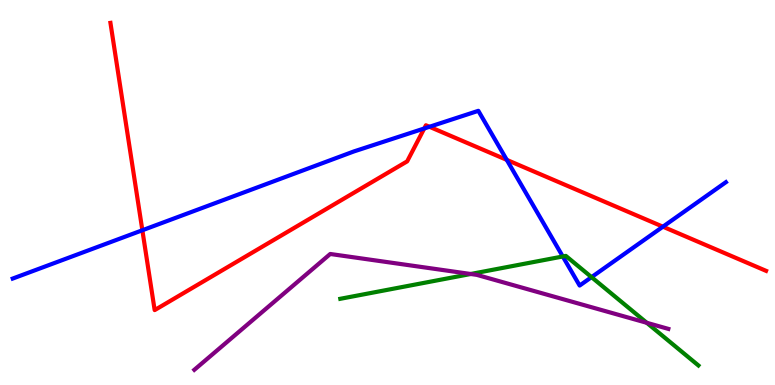[{'lines': ['blue', 'red'], 'intersections': [{'x': 1.84, 'y': 4.02}, {'x': 5.47, 'y': 6.66}, {'x': 5.54, 'y': 6.71}, {'x': 6.54, 'y': 5.85}, {'x': 8.55, 'y': 4.11}]}, {'lines': ['green', 'red'], 'intersections': []}, {'lines': ['purple', 'red'], 'intersections': []}, {'lines': ['blue', 'green'], 'intersections': [{'x': 7.26, 'y': 3.34}, {'x': 7.63, 'y': 2.8}]}, {'lines': ['blue', 'purple'], 'intersections': []}, {'lines': ['green', 'purple'], 'intersections': [{'x': 6.07, 'y': 2.88}, {'x': 8.35, 'y': 1.62}]}]